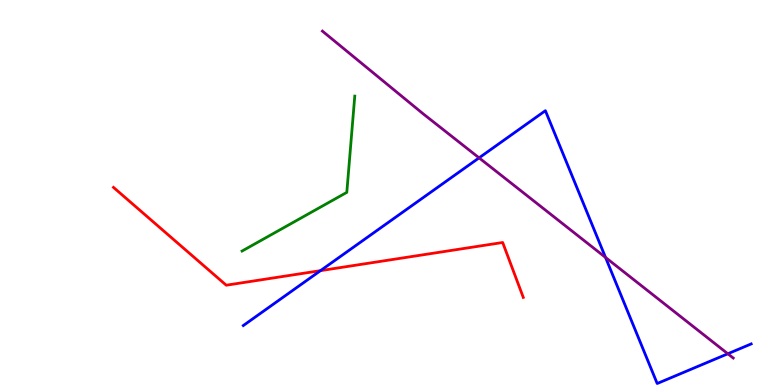[{'lines': ['blue', 'red'], 'intersections': [{'x': 4.14, 'y': 2.97}]}, {'lines': ['green', 'red'], 'intersections': []}, {'lines': ['purple', 'red'], 'intersections': []}, {'lines': ['blue', 'green'], 'intersections': []}, {'lines': ['blue', 'purple'], 'intersections': [{'x': 6.18, 'y': 5.9}, {'x': 7.81, 'y': 3.31}, {'x': 9.39, 'y': 0.811}]}, {'lines': ['green', 'purple'], 'intersections': []}]